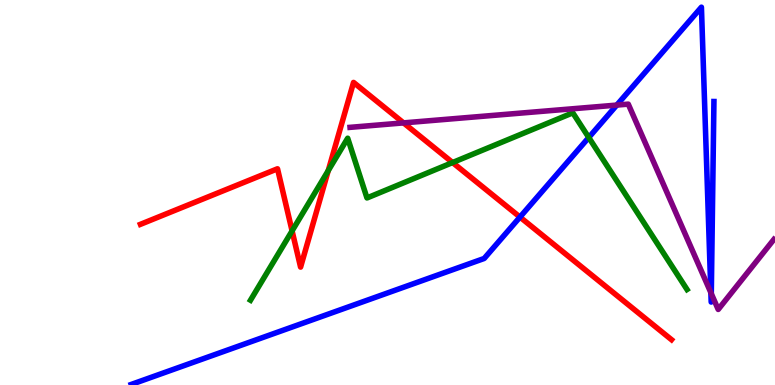[{'lines': ['blue', 'red'], 'intersections': [{'x': 6.71, 'y': 4.36}]}, {'lines': ['green', 'red'], 'intersections': [{'x': 3.77, 'y': 4.0}, {'x': 4.24, 'y': 5.57}, {'x': 5.84, 'y': 5.78}]}, {'lines': ['purple', 'red'], 'intersections': [{'x': 5.21, 'y': 6.81}]}, {'lines': ['blue', 'green'], 'intersections': [{'x': 7.6, 'y': 6.43}]}, {'lines': ['blue', 'purple'], 'intersections': [{'x': 7.96, 'y': 7.27}, {'x': 9.17, 'y': 2.4}, {'x': 9.18, 'y': 2.37}]}, {'lines': ['green', 'purple'], 'intersections': []}]